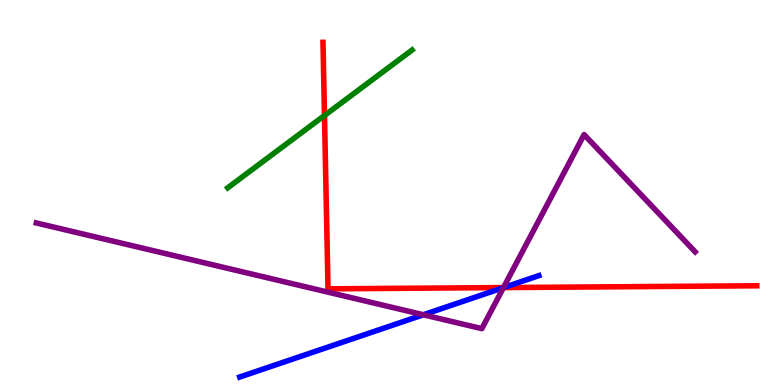[{'lines': ['blue', 'red'], 'intersections': [{'x': 6.5, 'y': 2.53}]}, {'lines': ['green', 'red'], 'intersections': [{'x': 4.19, 'y': 7.0}]}, {'lines': ['purple', 'red'], 'intersections': [{'x': 6.5, 'y': 2.53}]}, {'lines': ['blue', 'green'], 'intersections': []}, {'lines': ['blue', 'purple'], 'intersections': [{'x': 5.46, 'y': 1.82}, {'x': 6.5, 'y': 2.53}]}, {'lines': ['green', 'purple'], 'intersections': []}]